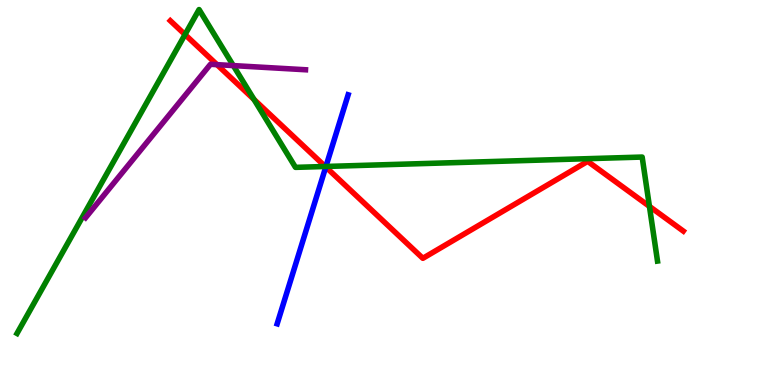[{'lines': ['blue', 'red'], 'intersections': [{'x': 4.2, 'y': 5.66}]}, {'lines': ['green', 'red'], 'intersections': [{'x': 2.39, 'y': 9.1}, {'x': 3.28, 'y': 7.42}, {'x': 4.2, 'y': 5.68}, {'x': 8.38, 'y': 4.64}]}, {'lines': ['purple', 'red'], 'intersections': [{'x': 2.8, 'y': 8.32}]}, {'lines': ['blue', 'green'], 'intersections': [{'x': 4.21, 'y': 5.68}]}, {'lines': ['blue', 'purple'], 'intersections': []}, {'lines': ['green', 'purple'], 'intersections': [{'x': 3.01, 'y': 8.3}]}]